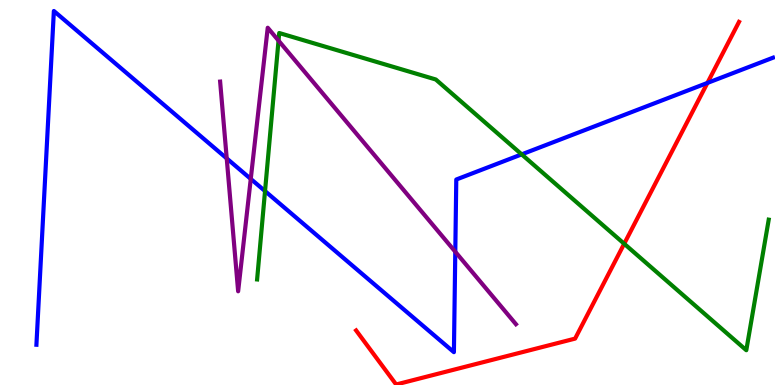[{'lines': ['blue', 'red'], 'intersections': [{'x': 9.13, 'y': 7.85}]}, {'lines': ['green', 'red'], 'intersections': [{'x': 8.05, 'y': 3.67}]}, {'lines': ['purple', 'red'], 'intersections': []}, {'lines': ['blue', 'green'], 'intersections': [{'x': 3.42, 'y': 5.04}, {'x': 6.73, 'y': 5.99}]}, {'lines': ['blue', 'purple'], 'intersections': [{'x': 2.93, 'y': 5.89}, {'x': 3.24, 'y': 5.35}, {'x': 5.87, 'y': 3.46}]}, {'lines': ['green', 'purple'], 'intersections': [{'x': 3.59, 'y': 8.94}]}]